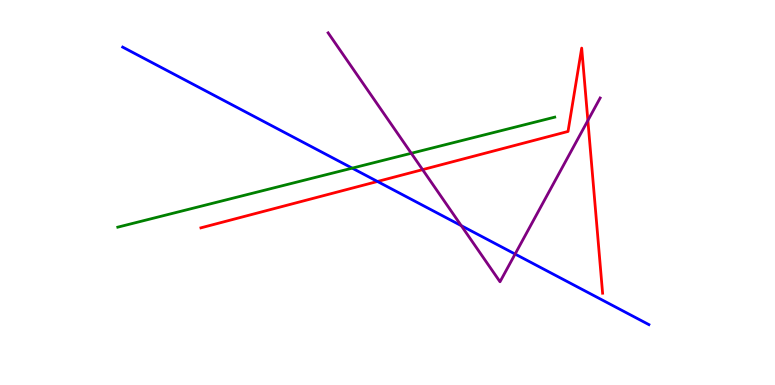[{'lines': ['blue', 'red'], 'intersections': [{'x': 4.87, 'y': 5.29}]}, {'lines': ['green', 'red'], 'intersections': []}, {'lines': ['purple', 'red'], 'intersections': [{'x': 5.45, 'y': 5.59}, {'x': 7.59, 'y': 6.87}]}, {'lines': ['blue', 'green'], 'intersections': [{'x': 4.54, 'y': 5.63}]}, {'lines': ['blue', 'purple'], 'intersections': [{'x': 5.95, 'y': 4.14}, {'x': 6.65, 'y': 3.4}]}, {'lines': ['green', 'purple'], 'intersections': [{'x': 5.31, 'y': 6.02}]}]